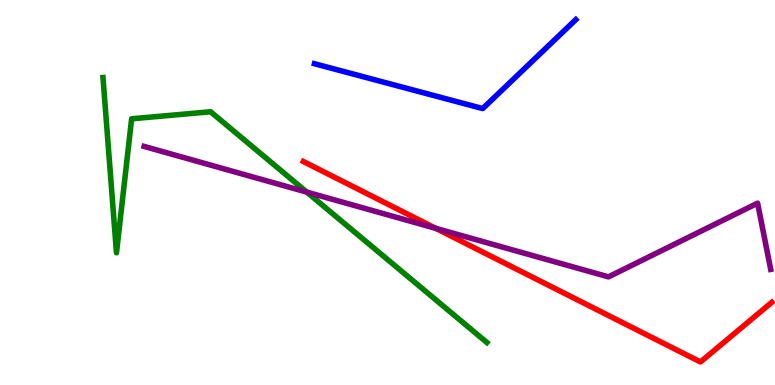[{'lines': ['blue', 'red'], 'intersections': []}, {'lines': ['green', 'red'], 'intersections': []}, {'lines': ['purple', 'red'], 'intersections': [{'x': 5.62, 'y': 4.07}]}, {'lines': ['blue', 'green'], 'intersections': []}, {'lines': ['blue', 'purple'], 'intersections': []}, {'lines': ['green', 'purple'], 'intersections': [{'x': 3.96, 'y': 5.01}]}]